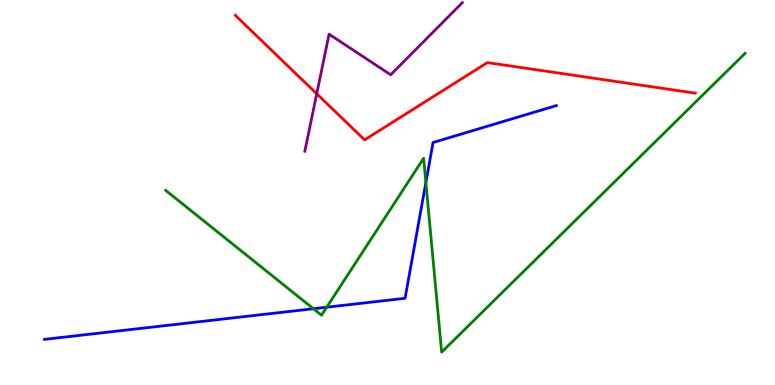[{'lines': ['blue', 'red'], 'intersections': []}, {'lines': ['green', 'red'], 'intersections': []}, {'lines': ['purple', 'red'], 'intersections': [{'x': 4.09, 'y': 7.56}]}, {'lines': ['blue', 'green'], 'intersections': [{'x': 4.04, 'y': 1.98}, {'x': 4.22, 'y': 2.02}, {'x': 5.5, 'y': 5.26}]}, {'lines': ['blue', 'purple'], 'intersections': []}, {'lines': ['green', 'purple'], 'intersections': []}]